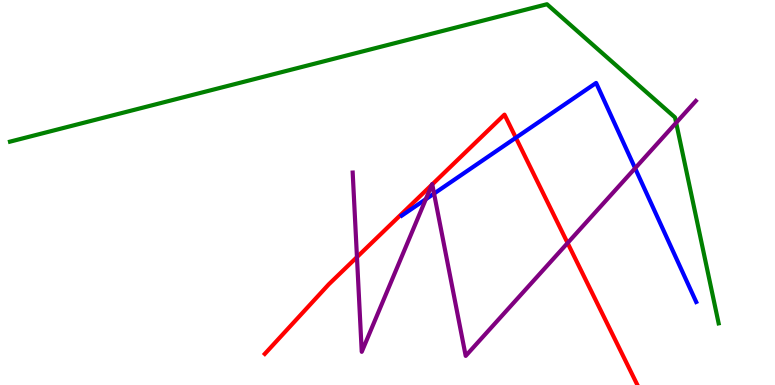[{'lines': ['blue', 'red'], 'intersections': [{'x': 6.66, 'y': 6.42}]}, {'lines': ['green', 'red'], 'intersections': []}, {'lines': ['purple', 'red'], 'intersections': [{'x': 4.61, 'y': 3.32}, {'x': 5.57, 'y': 5.2}, {'x': 5.58, 'y': 5.21}, {'x': 7.32, 'y': 3.69}]}, {'lines': ['blue', 'green'], 'intersections': []}, {'lines': ['blue', 'purple'], 'intersections': [{'x': 5.49, 'y': 4.83}, {'x': 5.6, 'y': 4.97}, {'x': 8.19, 'y': 5.63}]}, {'lines': ['green', 'purple'], 'intersections': [{'x': 8.72, 'y': 6.81}]}]